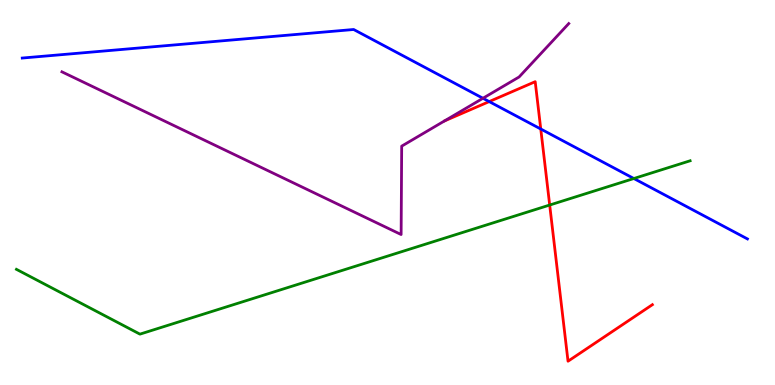[{'lines': ['blue', 'red'], 'intersections': [{'x': 6.31, 'y': 7.36}, {'x': 6.98, 'y': 6.65}]}, {'lines': ['green', 'red'], 'intersections': [{'x': 7.09, 'y': 4.67}]}, {'lines': ['purple', 'red'], 'intersections': []}, {'lines': ['blue', 'green'], 'intersections': [{'x': 8.18, 'y': 5.36}]}, {'lines': ['blue', 'purple'], 'intersections': [{'x': 6.23, 'y': 7.45}]}, {'lines': ['green', 'purple'], 'intersections': []}]